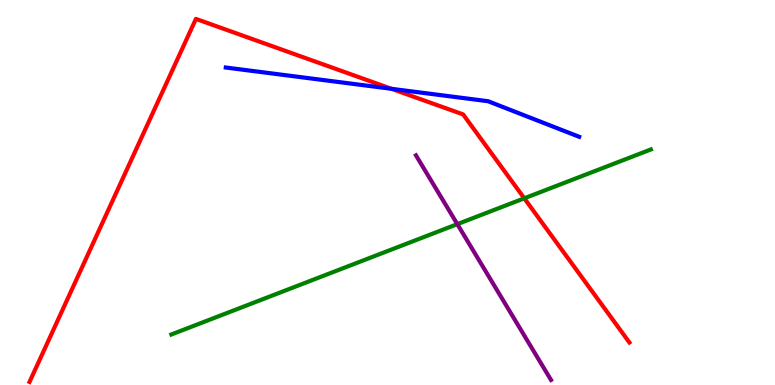[{'lines': ['blue', 'red'], 'intersections': [{'x': 5.05, 'y': 7.69}]}, {'lines': ['green', 'red'], 'intersections': [{'x': 6.76, 'y': 4.85}]}, {'lines': ['purple', 'red'], 'intersections': []}, {'lines': ['blue', 'green'], 'intersections': []}, {'lines': ['blue', 'purple'], 'intersections': []}, {'lines': ['green', 'purple'], 'intersections': [{'x': 5.9, 'y': 4.18}]}]